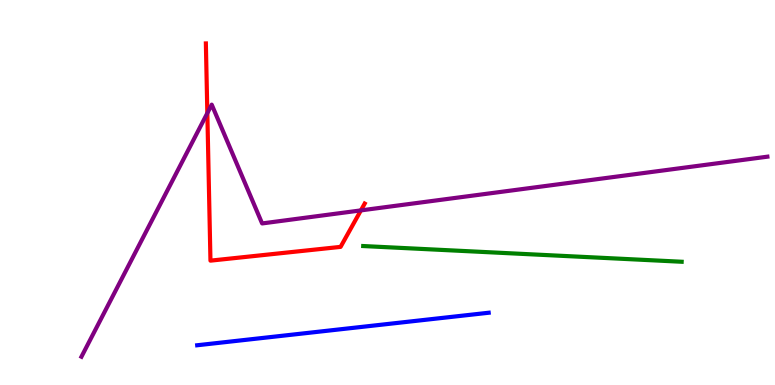[{'lines': ['blue', 'red'], 'intersections': []}, {'lines': ['green', 'red'], 'intersections': []}, {'lines': ['purple', 'red'], 'intersections': [{'x': 2.68, 'y': 7.06}, {'x': 4.66, 'y': 4.54}]}, {'lines': ['blue', 'green'], 'intersections': []}, {'lines': ['blue', 'purple'], 'intersections': []}, {'lines': ['green', 'purple'], 'intersections': []}]